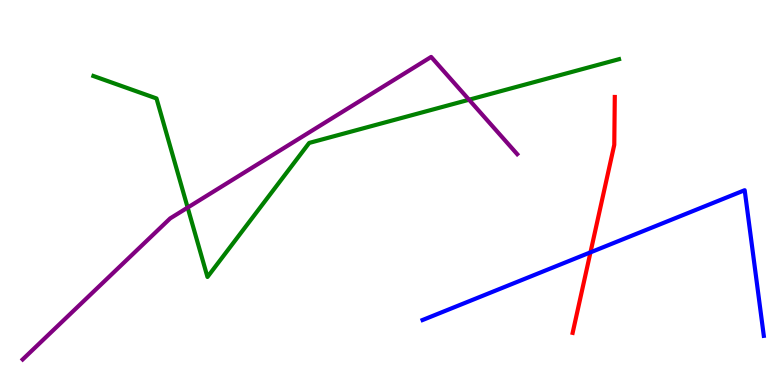[{'lines': ['blue', 'red'], 'intersections': [{'x': 7.62, 'y': 3.45}]}, {'lines': ['green', 'red'], 'intersections': []}, {'lines': ['purple', 'red'], 'intersections': []}, {'lines': ['blue', 'green'], 'intersections': []}, {'lines': ['blue', 'purple'], 'intersections': []}, {'lines': ['green', 'purple'], 'intersections': [{'x': 2.42, 'y': 4.61}, {'x': 6.05, 'y': 7.41}]}]